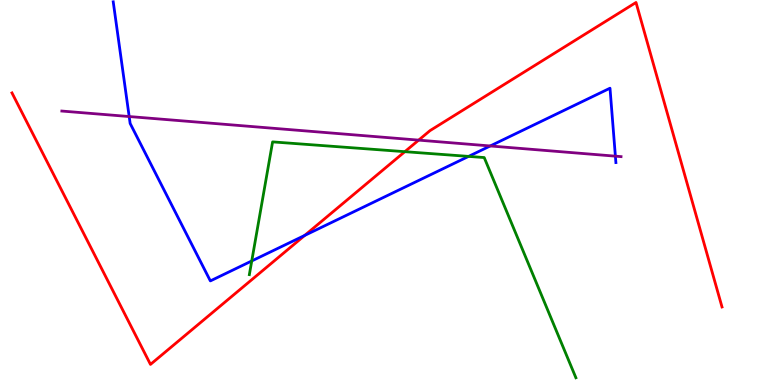[{'lines': ['blue', 'red'], 'intersections': [{'x': 3.93, 'y': 3.89}]}, {'lines': ['green', 'red'], 'intersections': [{'x': 5.22, 'y': 6.06}]}, {'lines': ['purple', 'red'], 'intersections': [{'x': 5.4, 'y': 6.36}]}, {'lines': ['blue', 'green'], 'intersections': [{'x': 3.25, 'y': 3.22}, {'x': 6.05, 'y': 5.94}]}, {'lines': ['blue', 'purple'], 'intersections': [{'x': 1.67, 'y': 6.97}, {'x': 6.33, 'y': 6.21}, {'x': 7.94, 'y': 5.94}]}, {'lines': ['green', 'purple'], 'intersections': []}]